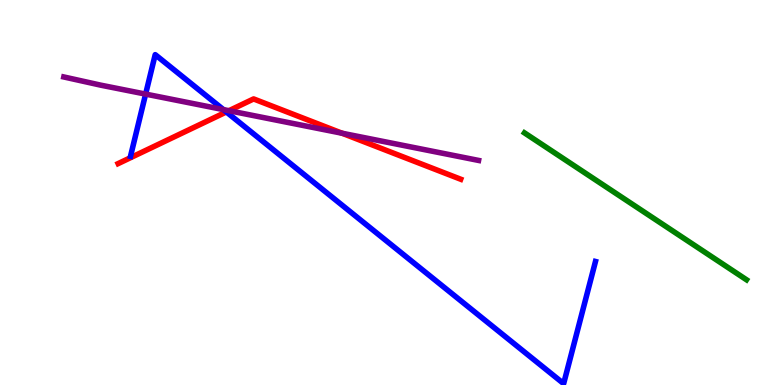[{'lines': ['blue', 'red'], 'intersections': [{'x': 2.92, 'y': 7.09}]}, {'lines': ['green', 'red'], 'intersections': []}, {'lines': ['purple', 'red'], 'intersections': [{'x': 2.95, 'y': 7.12}, {'x': 4.41, 'y': 6.54}]}, {'lines': ['blue', 'green'], 'intersections': []}, {'lines': ['blue', 'purple'], 'intersections': [{'x': 1.88, 'y': 7.56}, {'x': 2.88, 'y': 7.15}]}, {'lines': ['green', 'purple'], 'intersections': []}]